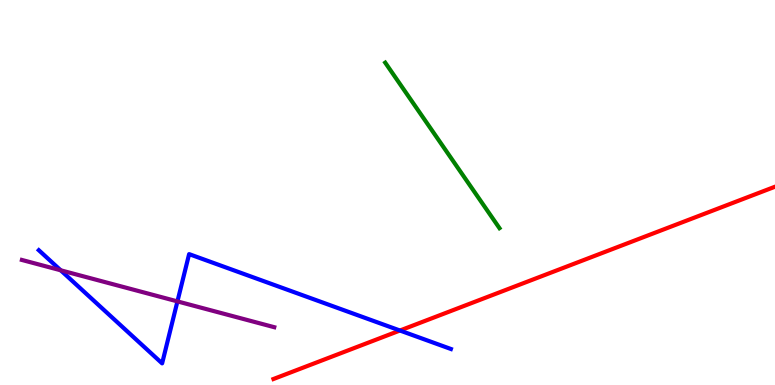[{'lines': ['blue', 'red'], 'intersections': [{'x': 5.16, 'y': 1.42}]}, {'lines': ['green', 'red'], 'intersections': []}, {'lines': ['purple', 'red'], 'intersections': []}, {'lines': ['blue', 'green'], 'intersections': []}, {'lines': ['blue', 'purple'], 'intersections': [{'x': 0.783, 'y': 2.98}, {'x': 2.29, 'y': 2.17}]}, {'lines': ['green', 'purple'], 'intersections': []}]